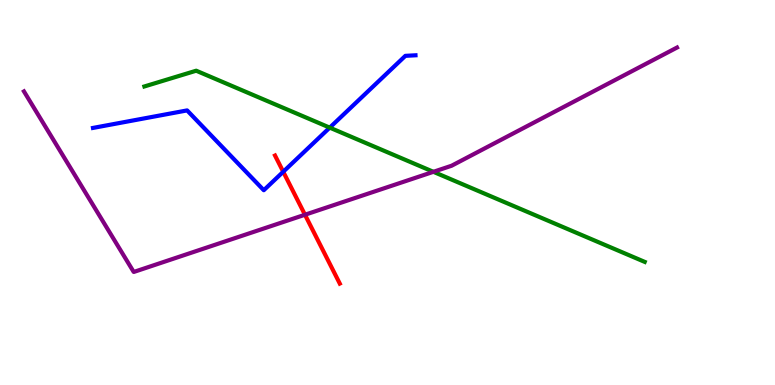[{'lines': ['blue', 'red'], 'intersections': [{'x': 3.65, 'y': 5.54}]}, {'lines': ['green', 'red'], 'intersections': []}, {'lines': ['purple', 'red'], 'intersections': [{'x': 3.94, 'y': 4.42}]}, {'lines': ['blue', 'green'], 'intersections': [{'x': 4.25, 'y': 6.68}]}, {'lines': ['blue', 'purple'], 'intersections': []}, {'lines': ['green', 'purple'], 'intersections': [{'x': 5.59, 'y': 5.54}]}]